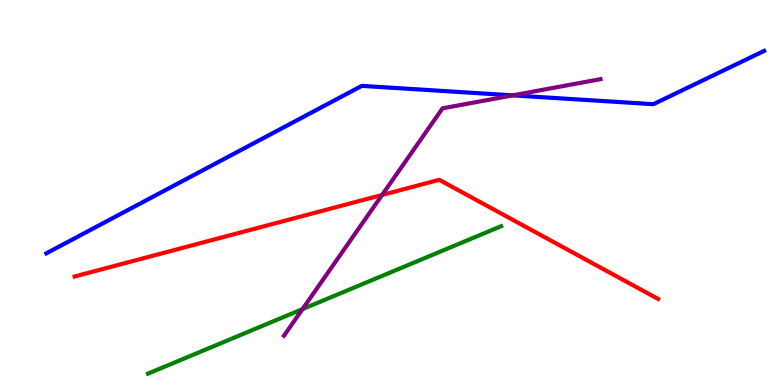[{'lines': ['blue', 'red'], 'intersections': []}, {'lines': ['green', 'red'], 'intersections': []}, {'lines': ['purple', 'red'], 'intersections': [{'x': 4.93, 'y': 4.94}]}, {'lines': ['blue', 'green'], 'intersections': []}, {'lines': ['blue', 'purple'], 'intersections': [{'x': 6.62, 'y': 7.52}]}, {'lines': ['green', 'purple'], 'intersections': [{'x': 3.9, 'y': 1.97}]}]